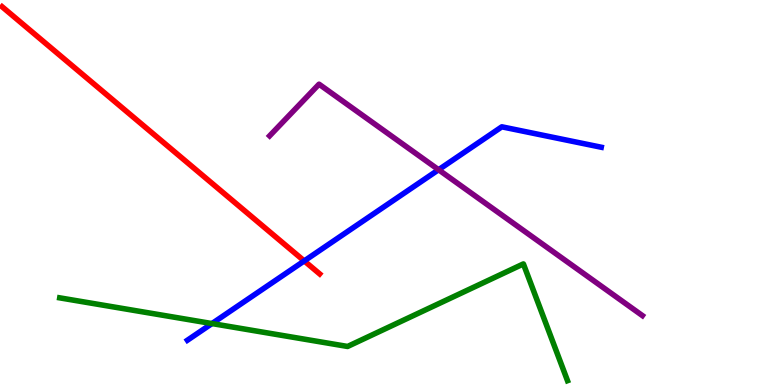[{'lines': ['blue', 'red'], 'intersections': [{'x': 3.93, 'y': 3.22}]}, {'lines': ['green', 'red'], 'intersections': []}, {'lines': ['purple', 'red'], 'intersections': []}, {'lines': ['blue', 'green'], 'intersections': [{'x': 2.74, 'y': 1.6}]}, {'lines': ['blue', 'purple'], 'intersections': [{'x': 5.66, 'y': 5.59}]}, {'lines': ['green', 'purple'], 'intersections': []}]